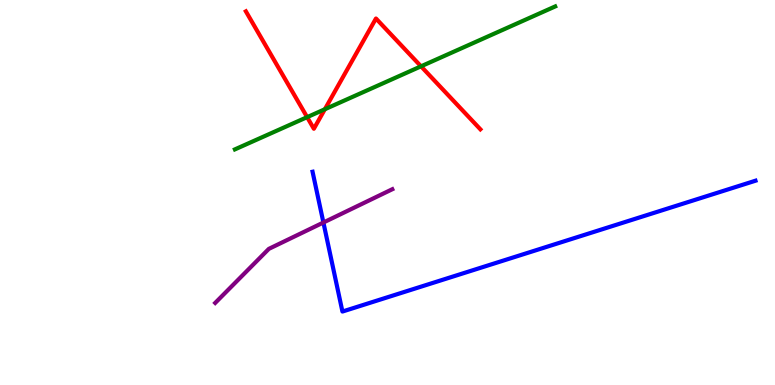[{'lines': ['blue', 'red'], 'intersections': []}, {'lines': ['green', 'red'], 'intersections': [{'x': 3.96, 'y': 6.96}, {'x': 4.19, 'y': 7.16}, {'x': 5.43, 'y': 8.28}]}, {'lines': ['purple', 'red'], 'intersections': []}, {'lines': ['blue', 'green'], 'intersections': []}, {'lines': ['blue', 'purple'], 'intersections': [{'x': 4.17, 'y': 4.22}]}, {'lines': ['green', 'purple'], 'intersections': []}]